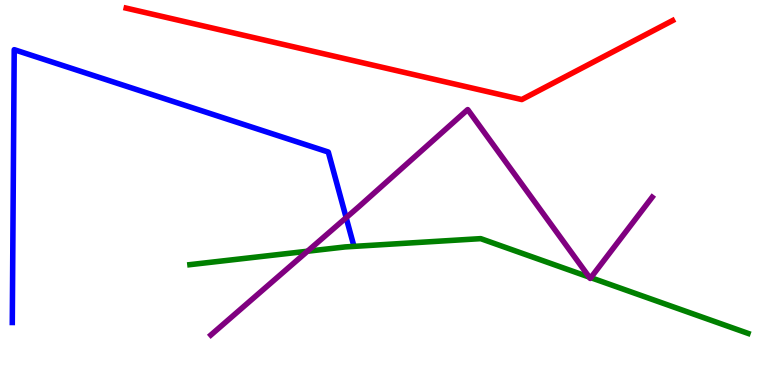[{'lines': ['blue', 'red'], 'intersections': []}, {'lines': ['green', 'red'], 'intersections': []}, {'lines': ['purple', 'red'], 'intersections': []}, {'lines': ['blue', 'green'], 'intersections': []}, {'lines': ['blue', 'purple'], 'intersections': [{'x': 4.47, 'y': 4.35}]}, {'lines': ['green', 'purple'], 'intersections': [{'x': 3.97, 'y': 3.47}, {'x': 7.6, 'y': 2.8}, {'x': 7.62, 'y': 2.79}]}]